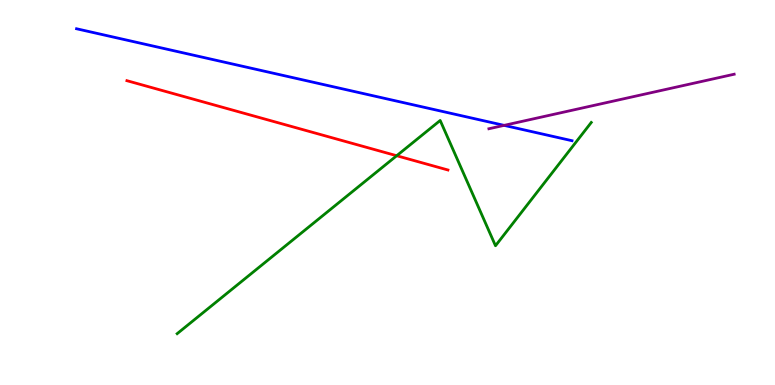[{'lines': ['blue', 'red'], 'intersections': []}, {'lines': ['green', 'red'], 'intersections': [{'x': 5.12, 'y': 5.96}]}, {'lines': ['purple', 'red'], 'intersections': []}, {'lines': ['blue', 'green'], 'intersections': []}, {'lines': ['blue', 'purple'], 'intersections': [{'x': 6.5, 'y': 6.74}]}, {'lines': ['green', 'purple'], 'intersections': []}]